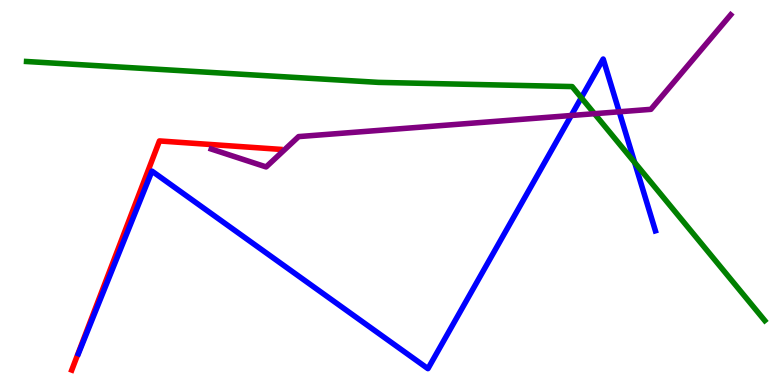[{'lines': ['blue', 'red'], 'intersections': []}, {'lines': ['green', 'red'], 'intersections': []}, {'lines': ['purple', 'red'], 'intersections': []}, {'lines': ['blue', 'green'], 'intersections': [{'x': 7.5, 'y': 7.46}, {'x': 8.19, 'y': 5.78}]}, {'lines': ['blue', 'purple'], 'intersections': [{'x': 7.37, 'y': 7.0}, {'x': 7.99, 'y': 7.1}]}, {'lines': ['green', 'purple'], 'intersections': [{'x': 7.67, 'y': 7.05}]}]